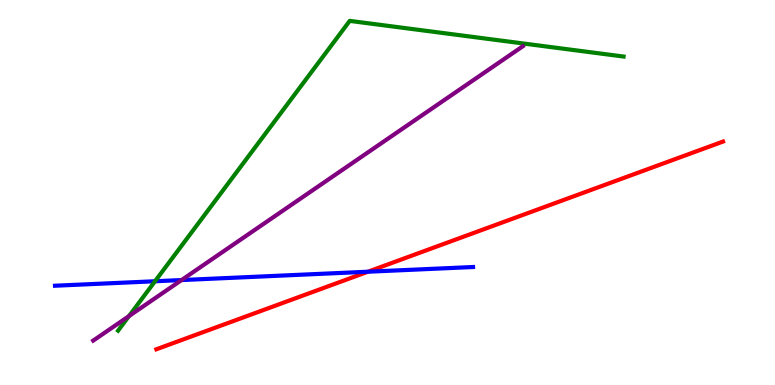[{'lines': ['blue', 'red'], 'intersections': [{'x': 4.75, 'y': 2.94}]}, {'lines': ['green', 'red'], 'intersections': []}, {'lines': ['purple', 'red'], 'intersections': []}, {'lines': ['blue', 'green'], 'intersections': [{'x': 2.0, 'y': 2.69}]}, {'lines': ['blue', 'purple'], 'intersections': [{'x': 2.34, 'y': 2.73}]}, {'lines': ['green', 'purple'], 'intersections': [{'x': 1.66, 'y': 1.79}]}]